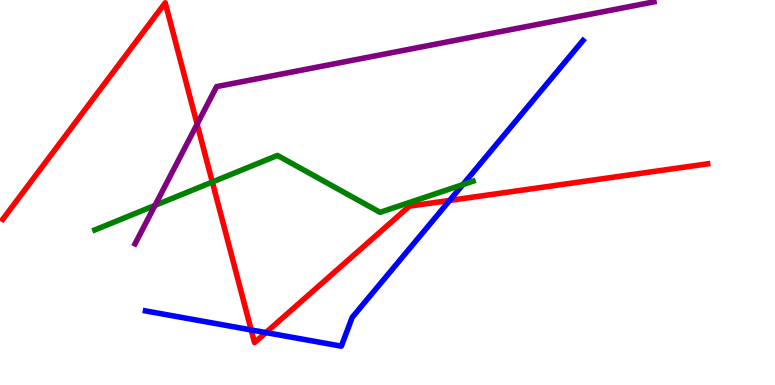[{'lines': ['blue', 'red'], 'intersections': [{'x': 3.24, 'y': 1.43}, {'x': 3.43, 'y': 1.36}, {'x': 5.8, 'y': 4.79}]}, {'lines': ['green', 'red'], 'intersections': [{'x': 2.74, 'y': 5.27}]}, {'lines': ['purple', 'red'], 'intersections': [{'x': 2.54, 'y': 6.77}]}, {'lines': ['blue', 'green'], 'intersections': [{'x': 5.97, 'y': 5.2}]}, {'lines': ['blue', 'purple'], 'intersections': []}, {'lines': ['green', 'purple'], 'intersections': [{'x': 2.0, 'y': 4.66}]}]